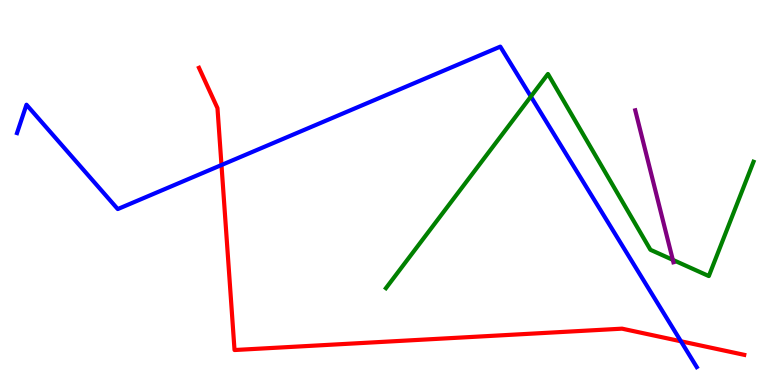[{'lines': ['blue', 'red'], 'intersections': [{'x': 2.86, 'y': 5.71}, {'x': 8.79, 'y': 1.14}]}, {'lines': ['green', 'red'], 'intersections': []}, {'lines': ['purple', 'red'], 'intersections': []}, {'lines': ['blue', 'green'], 'intersections': [{'x': 6.85, 'y': 7.49}]}, {'lines': ['blue', 'purple'], 'intersections': []}, {'lines': ['green', 'purple'], 'intersections': [{'x': 8.68, 'y': 3.25}]}]